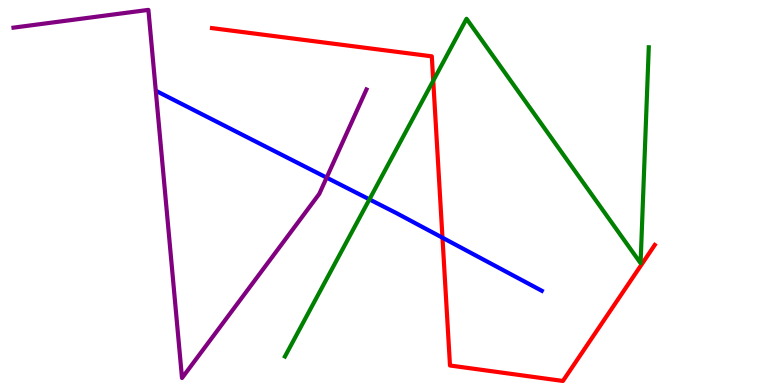[{'lines': ['blue', 'red'], 'intersections': [{'x': 5.71, 'y': 3.83}]}, {'lines': ['green', 'red'], 'intersections': [{'x': 5.59, 'y': 7.9}]}, {'lines': ['purple', 'red'], 'intersections': []}, {'lines': ['blue', 'green'], 'intersections': [{'x': 4.77, 'y': 4.82}]}, {'lines': ['blue', 'purple'], 'intersections': [{'x': 4.21, 'y': 5.39}]}, {'lines': ['green', 'purple'], 'intersections': []}]